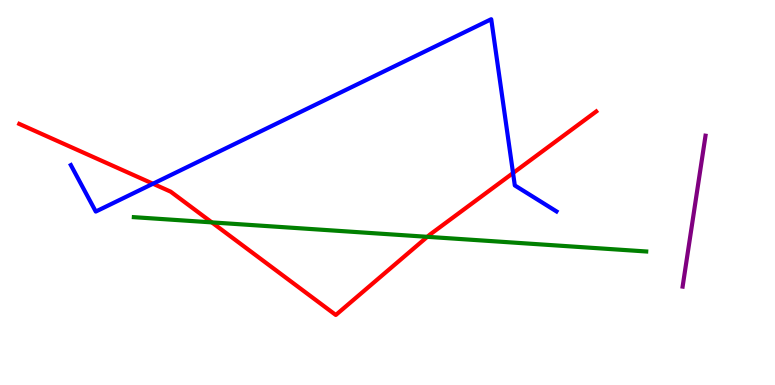[{'lines': ['blue', 'red'], 'intersections': [{'x': 1.97, 'y': 5.23}, {'x': 6.62, 'y': 5.51}]}, {'lines': ['green', 'red'], 'intersections': [{'x': 2.73, 'y': 4.22}, {'x': 5.51, 'y': 3.85}]}, {'lines': ['purple', 'red'], 'intersections': []}, {'lines': ['blue', 'green'], 'intersections': []}, {'lines': ['blue', 'purple'], 'intersections': []}, {'lines': ['green', 'purple'], 'intersections': []}]